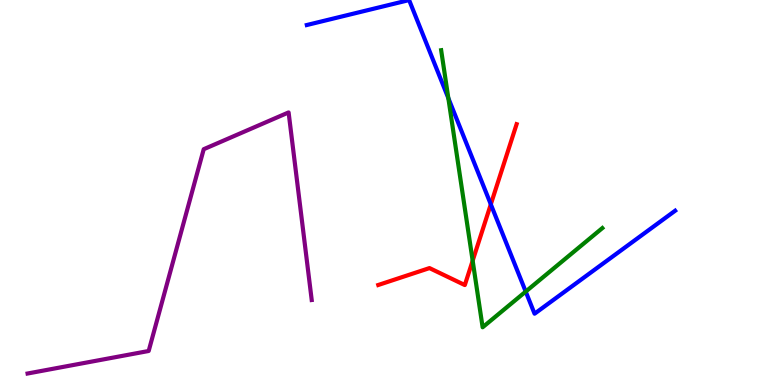[{'lines': ['blue', 'red'], 'intersections': [{'x': 6.33, 'y': 4.69}]}, {'lines': ['green', 'red'], 'intersections': [{'x': 6.1, 'y': 3.23}]}, {'lines': ['purple', 'red'], 'intersections': []}, {'lines': ['blue', 'green'], 'intersections': [{'x': 5.78, 'y': 7.45}, {'x': 6.78, 'y': 2.43}]}, {'lines': ['blue', 'purple'], 'intersections': []}, {'lines': ['green', 'purple'], 'intersections': []}]